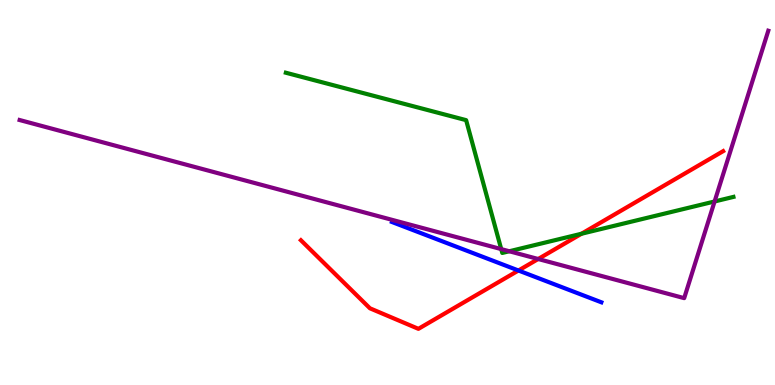[{'lines': ['blue', 'red'], 'intersections': [{'x': 6.69, 'y': 2.97}]}, {'lines': ['green', 'red'], 'intersections': [{'x': 7.5, 'y': 3.93}]}, {'lines': ['purple', 'red'], 'intersections': [{'x': 6.94, 'y': 3.27}]}, {'lines': ['blue', 'green'], 'intersections': []}, {'lines': ['blue', 'purple'], 'intersections': []}, {'lines': ['green', 'purple'], 'intersections': [{'x': 6.47, 'y': 3.53}, {'x': 6.57, 'y': 3.47}, {'x': 9.22, 'y': 4.77}]}]